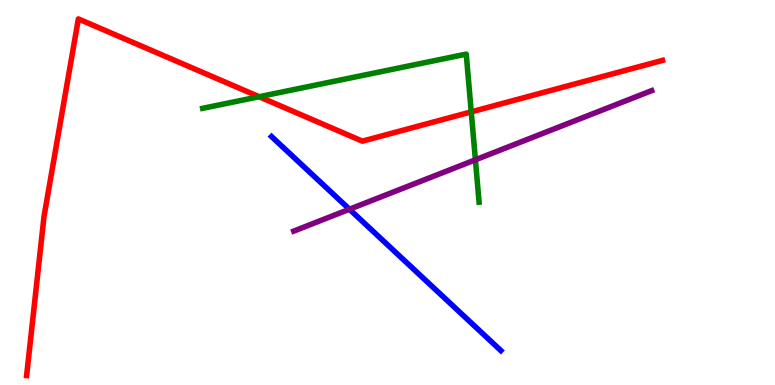[{'lines': ['blue', 'red'], 'intersections': []}, {'lines': ['green', 'red'], 'intersections': [{'x': 3.34, 'y': 7.49}, {'x': 6.08, 'y': 7.09}]}, {'lines': ['purple', 'red'], 'intersections': []}, {'lines': ['blue', 'green'], 'intersections': []}, {'lines': ['blue', 'purple'], 'intersections': [{'x': 4.51, 'y': 4.56}]}, {'lines': ['green', 'purple'], 'intersections': [{'x': 6.13, 'y': 5.85}]}]